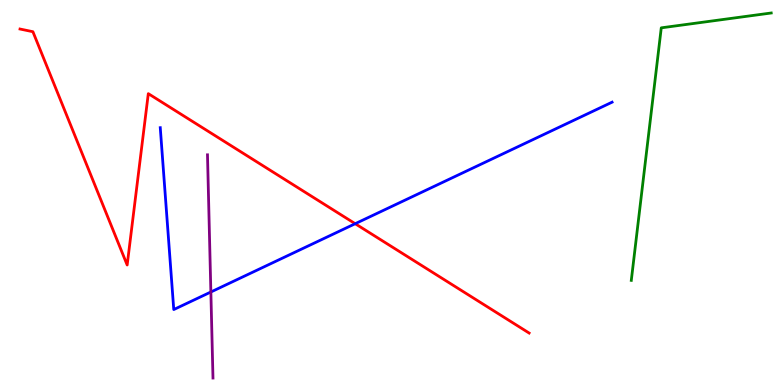[{'lines': ['blue', 'red'], 'intersections': [{'x': 4.58, 'y': 4.19}]}, {'lines': ['green', 'red'], 'intersections': []}, {'lines': ['purple', 'red'], 'intersections': []}, {'lines': ['blue', 'green'], 'intersections': []}, {'lines': ['blue', 'purple'], 'intersections': [{'x': 2.72, 'y': 2.42}]}, {'lines': ['green', 'purple'], 'intersections': []}]